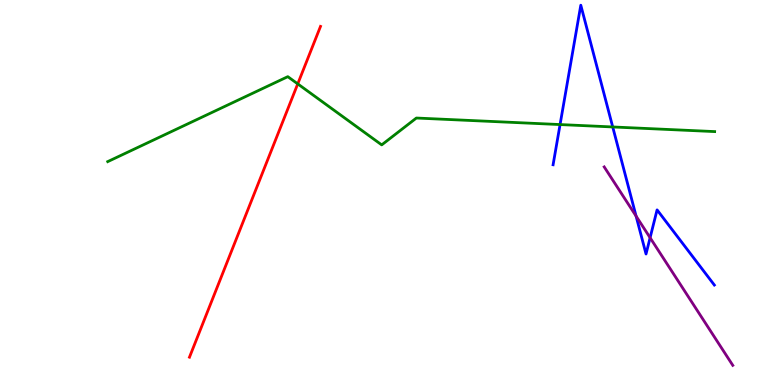[{'lines': ['blue', 'red'], 'intersections': []}, {'lines': ['green', 'red'], 'intersections': [{'x': 3.84, 'y': 7.82}]}, {'lines': ['purple', 'red'], 'intersections': []}, {'lines': ['blue', 'green'], 'intersections': [{'x': 7.23, 'y': 6.76}, {'x': 7.91, 'y': 6.7}]}, {'lines': ['blue', 'purple'], 'intersections': [{'x': 8.21, 'y': 4.39}, {'x': 8.39, 'y': 3.83}]}, {'lines': ['green', 'purple'], 'intersections': []}]